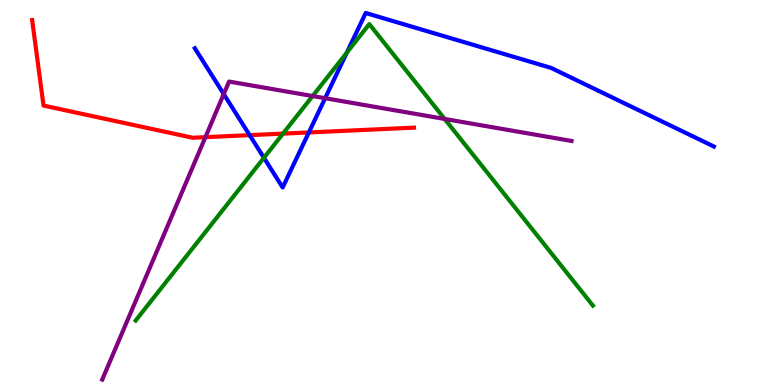[{'lines': ['blue', 'red'], 'intersections': [{'x': 3.22, 'y': 6.49}, {'x': 3.99, 'y': 6.56}]}, {'lines': ['green', 'red'], 'intersections': [{'x': 3.65, 'y': 6.53}]}, {'lines': ['purple', 'red'], 'intersections': [{'x': 2.65, 'y': 6.44}]}, {'lines': ['blue', 'green'], 'intersections': [{'x': 3.41, 'y': 5.9}, {'x': 4.48, 'y': 8.63}]}, {'lines': ['blue', 'purple'], 'intersections': [{'x': 2.89, 'y': 7.56}, {'x': 4.2, 'y': 7.45}]}, {'lines': ['green', 'purple'], 'intersections': [{'x': 4.03, 'y': 7.51}, {'x': 5.74, 'y': 6.91}]}]